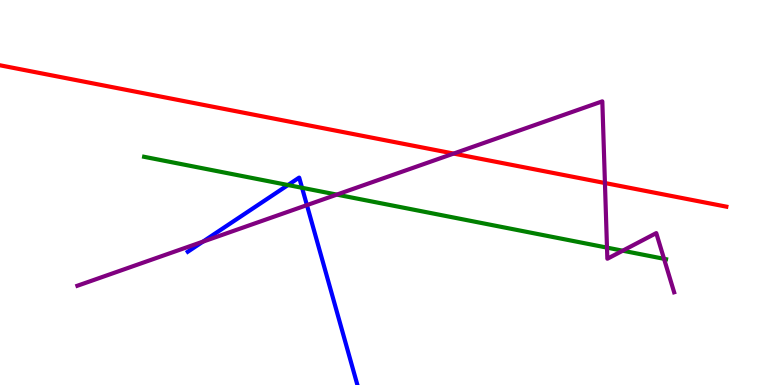[{'lines': ['blue', 'red'], 'intersections': []}, {'lines': ['green', 'red'], 'intersections': []}, {'lines': ['purple', 'red'], 'intersections': [{'x': 5.85, 'y': 6.01}, {'x': 7.81, 'y': 5.25}]}, {'lines': ['blue', 'green'], 'intersections': [{'x': 3.72, 'y': 5.19}, {'x': 3.9, 'y': 5.12}]}, {'lines': ['blue', 'purple'], 'intersections': [{'x': 2.62, 'y': 3.72}, {'x': 3.96, 'y': 4.67}]}, {'lines': ['green', 'purple'], 'intersections': [{'x': 4.35, 'y': 4.95}, {'x': 7.83, 'y': 3.57}, {'x': 8.03, 'y': 3.49}, {'x': 8.57, 'y': 3.28}]}]